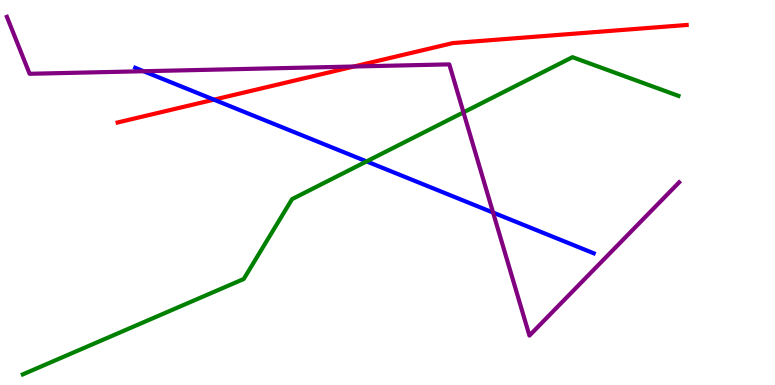[{'lines': ['blue', 'red'], 'intersections': [{'x': 2.76, 'y': 7.41}]}, {'lines': ['green', 'red'], 'intersections': []}, {'lines': ['purple', 'red'], 'intersections': [{'x': 4.57, 'y': 8.27}]}, {'lines': ['blue', 'green'], 'intersections': [{'x': 4.73, 'y': 5.81}]}, {'lines': ['blue', 'purple'], 'intersections': [{'x': 1.85, 'y': 8.15}, {'x': 6.36, 'y': 4.48}]}, {'lines': ['green', 'purple'], 'intersections': [{'x': 5.98, 'y': 7.08}]}]